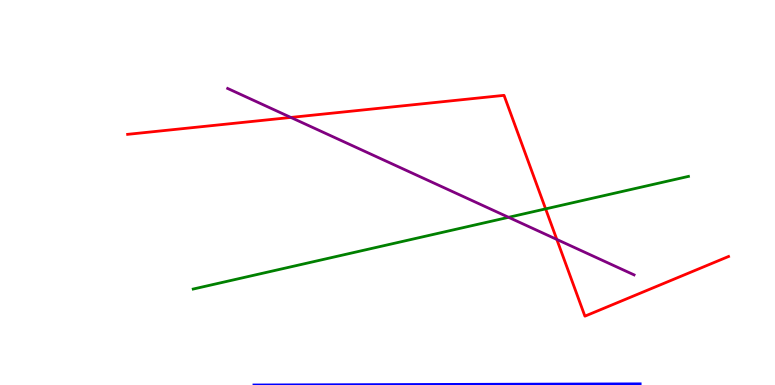[{'lines': ['blue', 'red'], 'intersections': []}, {'lines': ['green', 'red'], 'intersections': [{'x': 7.04, 'y': 4.57}]}, {'lines': ['purple', 'red'], 'intersections': [{'x': 3.75, 'y': 6.95}, {'x': 7.18, 'y': 3.78}]}, {'lines': ['blue', 'green'], 'intersections': []}, {'lines': ['blue', 'purple'], 'intersections': []}, {'lines': ['green', 'purple'], 'intersections': [{'x': 6.56, 'y': 4.36}]}]